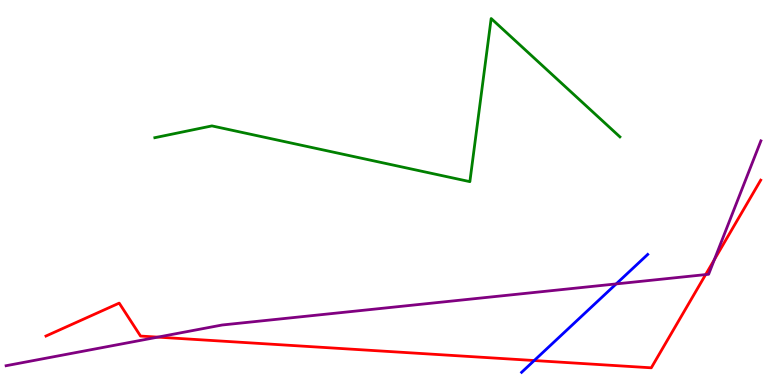[{'lines': ['blue', 'red'], 'intersections': [{'x': 6.89, 'y': 0.636}]}, {'lines': ['green', 'red'], 'intersections': []}, {'lines': ['purple', 'red'], 'intersections': [{'x': 2.04, 'y': 1.24}, {'x': 9.11, 'y': 2.87}, {'x': 9.22, 'y': 3.26}]}, {'lines': ['blue', 'green'], 'intersections': []}, {'lines': ['blue', 'purple'], 'intersections': [{'x': 7.95, 'y': 2.63}]}, {'lines': ['green', 'purple'], 'intersections': []}]